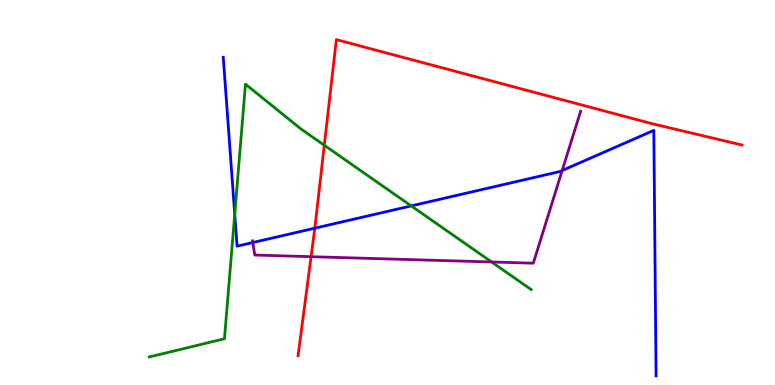[{'lines': ['blue', 'red'], 'intersections': [{'x': 4.06, 'y': 4.07}]}, {'lines': ['green', 'red'], 'intersections': [{'x': 4.18, 'y': 6.23}]}, {'lines': ['purple', 'red'], 'intersections': [{'x': 4.01, 'y': 3.33}]}, {'lines': ['blue', 'green'], 'intersections': [{'x': 3.03, 'y': 4.44}, {'x': 5.31, 'y': 4.65}]}, {'lines': ['blue', 'purple'], 'intersections': [{'x': 3.26, 'y': 3.7}, {'x': 7.25, 'y': 5.57}]}, {'lines': ['green', 'purple'], 'intersections': [{'x': 6.34, 'y': 3.2}]}]